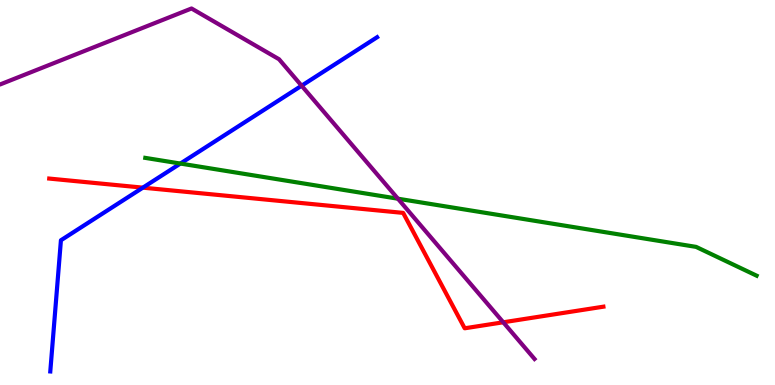[{'lines': ['blue', 'red'], 'intersections': [{'x': 1.84, 'y': 5.13}]}, {'lines': ['green', 'red'], 'intersections': []}, {'lines': ['purple', 'red'], 'intersections': [{'x': 6.49, 'y': 1.63}]}, {'lines': ['blue', 'green'], 'intersections': [{'x': 2.33, 'y': 5.75}]}, {'lines': ['blue', 'purple'], 'intersections': [{'x': 3.89, 'y': 7.77}]}, {'lines': ['green', 'purple'], 'intersections': [{'x': 5.13, 'y': 4.84}]}]